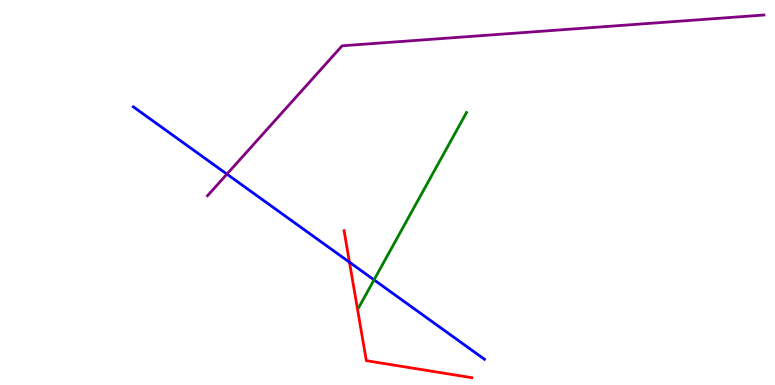[{'lines': ['blue', 'red'], 'intersections': [{'x': 4.51, 'y': 3.19}]}, {'lines': ['green', 'red'], 'intersections': []}, {'lines': ['purple', 'red'], 'intersections': []}, {'lines': ['blue', 'green'], 'intersections': [{'x': 4.83, 'y': 2.73}]}, {'lines': ['blue', 'purple'], 'intersections': [{'x': 2.93, 'y': 5.48}]}, {'lines': ['green', 'purple'], 'intersections': []}]